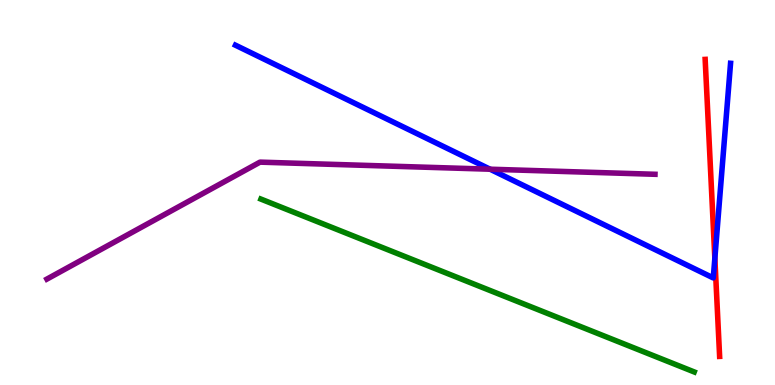[{'lines': ['blue', 'red'], 'intersections': [{'x': 9.22, 'y': 3.29}]}, {'lines': ['green', 'red'], 'intersections': []}, {'lines': ['purple', 'red'], 'intersections': []}, {'lines': ['blue', 'green'], 'intersections': []}, {'lines': ['blue', 'purple'], 'intersections': [{'x': 6.32, 'y': 5.6}]}, {'lines': ['green', 'purple'], 'intersections': []}]